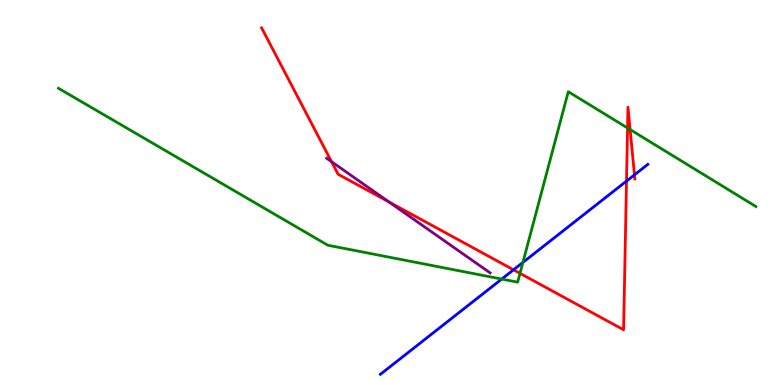[{'lines': ['blue', 'red'], 'intersections': [{'x': 6.63, 'y': 2.99}, {'x': 8.08, 'y': 5.3}, {'x': 8.19, 'y': 5.46}]}, {'lines': ['green', 'red'], 'intersections': [{'x': 6.71, 'y': 2.9}, {'x': 8.1, 'y': 6.68}, {'x': 8.13, 'y': 6.64}]}, {'lines': ['purple', 'red'], 'intersections': [{'x': 4.28, 'y': 5.8}, {'x': 5.02, 'y': 4.75}]}, {'lines': ['blue', 'green'], 'intersections': [{'x': 6.47, 'y': 2.75}, {'x': 6.75, 'y': 3.18}]}, {'lines': ['blue', 'purple'], 'intersections': []}, {'lines': ['green', 'purple'], 'intersections': []}]